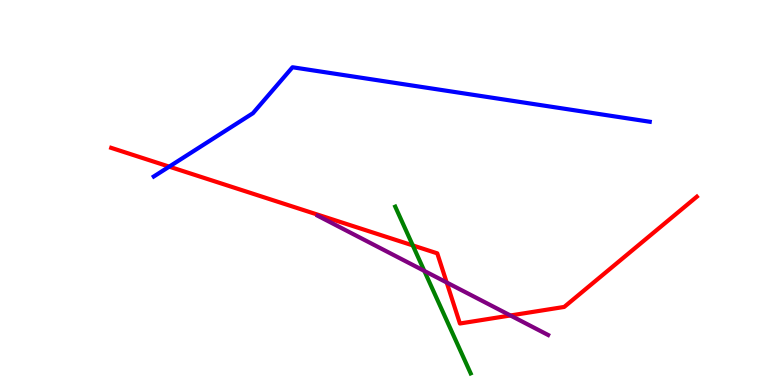[{'lines': ['blue', 'red'], 'intersections': [{'x': 2.18, 'y': 5.67}]}, {'lines': ['green', 'red'], 'intersections': [{'x': 5.33, 'y': 3.63}]}, {'lines': ['purple', 'red'], 'intersections': [{'x': 5.76, 'y': 2.66}, {'x': 6.59, 'y': 1.81}]}, {'lines': ['blue', 'green'], 'intersections': []}, {'lines': ['blue', 'purple'], 'intersections': []}, {'lines': ['green', 'purple'], 'intersections': [{'x': 5.48, 'y': 2.96}]}]